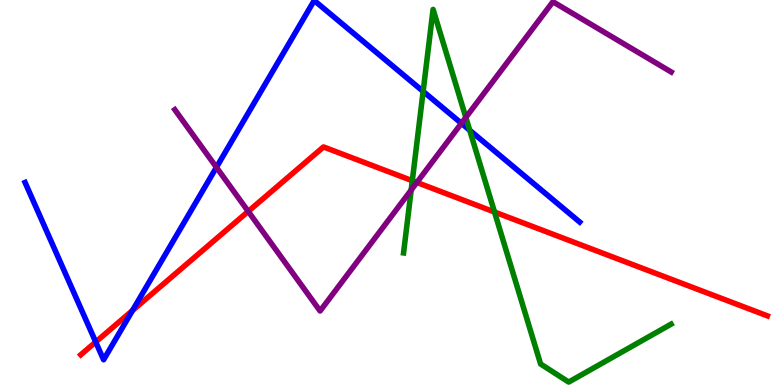[{'lines': ['blue', 'red'], 'intersections': [{'x': 1.24, 'y': 1.12}, {'x': 1.71, 'y': 1.94}]}, {'lines': ['green', 'red'], 'intersections': [{'x': 5.32, 'y': 5.31}, {'x': 6.38, 'y': 4.49}]}, {'lines': ['purple', 'red'], 'intersections': [{'x': 3.2, 'y': 4.51}, {'x': 5.38, 'y': 5.26}]}, {'lines': ['blue', 'green'], 'intersections': [{'x': 5.46, 'y': 7.63}, {'x': 6.06, 'y': 6.62}]}, {'lines': ['blue', 'purple'], 'intersections': [{'x': 2.79, 'y': 5.65}, {'x': 5.95, 'y': 6.8}]}, {'lines': ['green', 'purple'], 'intersections': [{'x': 5.31, 'y': 5.07}, {'x': 6.01, 'y': 6.95}]}]